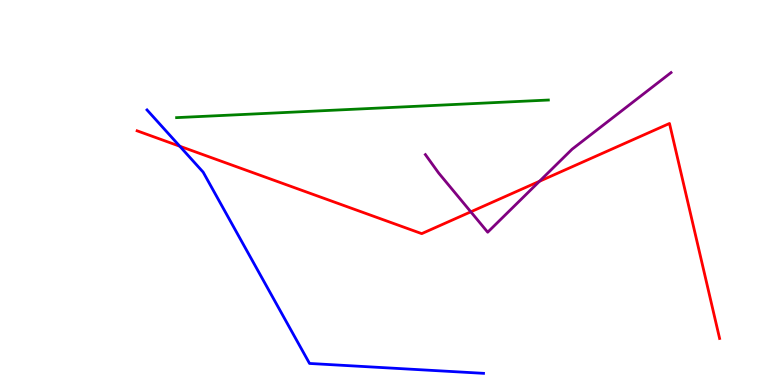[{'lines': ['blue', 'red'], 'intersections': [{'x': 2.32, 'y': 6.2}]}, {'lines': ['green', 'red'], 'intersections': []}, {'lines': ['purple', 'red'], 'intersections': [{'x': 6.07, 'y': 4.5}, {'x': 6.96, 'y': 5.29}]}, {'lines': ['blue', 'green'], 'intersections': []}, {'lines': ['blue', 'purple'], 'intersections': []}, {'lines': ['green', 'purple'], 'intersections': []}]